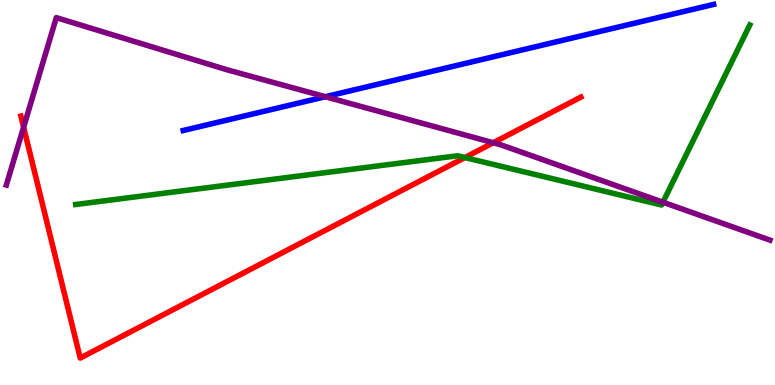[{'lines': ['blue', 'red'], 'intersections': []}, {'lines': ['green', 'red'], 'intersections': [{'x': 6.0, 'y': 5.91}]}, {'lines': ['purple', 'red'], 'intersections': [{'x': 0.305, 'y': 6.7}, {'x': 6.37, 'y': 6.29}]}, {'lines': ['blue', 'green'], 'intersections': []}, {'lines': ['blue', 'purple'], 'intersections': [{'x': 4.2, 'y': 7.49}]}, {'lines': ['green', 'purple'], 'intersections': [{'x': 8.55, 'y': 4.75}]}]